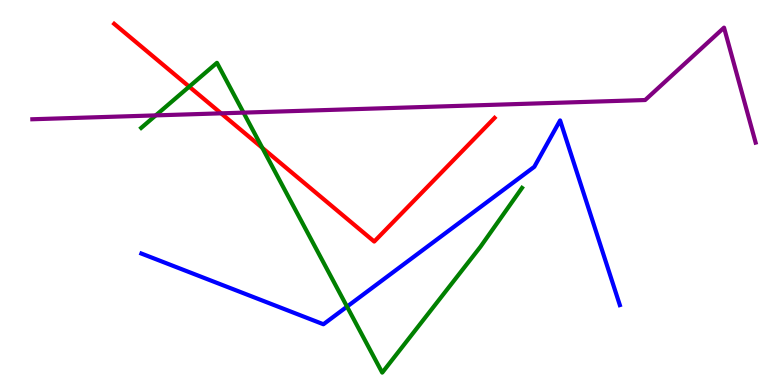[{'lines': ['blue', 'red'], 'intersections': []}, {'lines': ['green', 'red'], 'intersections': [{'x': 2.44, 'y': 7.75}, {'x': 3.38, 'y': 6.16}]}, {'lines': ['purple', 'red'], 'intersections': [{'x': 2.85, 'y': 7.06}]}, {'lines': ['blue', 'green'], 'intersections': [{'x': 4.48, 'y': 2.04}]}, {'lines': ['blue', 'purple'], 'intersections': []}, {'lines': ['green', 'purple'], 'intersections': [{'x': 2.01, 'y': 7.0}, {'x': 3.14, 'y': 7.07}]}]